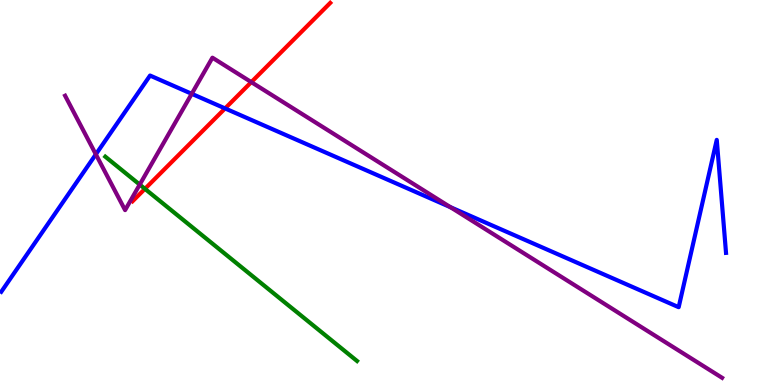[{'lines': ['blue', 'red'], 'intersections': [{'x': 2.9, 'y': 7.18}]}, {'lines': ['green', 'red'], 'intersections': [{'x': 1.87, 'y': 5.1}]}, {'lines': ['purple', 'red'], 'intersections': [{'x': 3.24, 'y': 7.87}]}, {'lines': ['blue', 'green'], 'intersections': []}, {'lines': ['blue', 'purple'], 'intersections': [{'x': 1.24, 'y': 5.99}, {'x': 2.47, 'y': 7.56}, {'x': 5.81, 'y': 4.62}]}, {'lines': ['green', 'purple'], 'intersections': [{'x': 1.8, 'y': 5.21}]}]